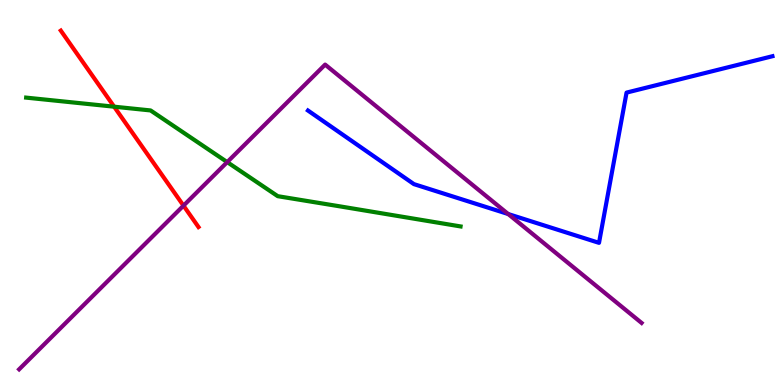[{'lines': ['blue', 'red'], 'intersections': []}, {'lines': ['green', 'red'], 'intersections': [{'x': 1.47, 'y': 7.23}]}, {'lines': ['purple', 'red'], 'intersections': [{'x': 2.37, 'y': 4.66}]}, {'lines': ['blue', 'green'], 'intersections': []}, {'lines': ['blue', 'purple'], 'intersections': [{'x': 6.56, 'y': 4.44}]}, {'lines': ['green', 'purple'], 'intersections': [{'x': 2.93, 'y': 5.79}]}]